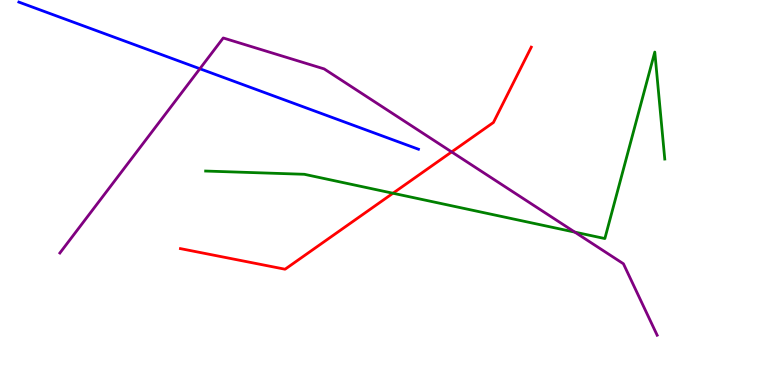[{'lines': ['blue', 'red'], 'intersections': []}, {'lines': ['green', 'red'], 'intersections': [{'x': 5.07, 'y': 4.98}]}, {'lines': ['purple', 'red'], 'intersections': [{'x': 5.83, 'y': 6.05}]}, {'lines': ['blue', 'green'], 'intersections': []}, {'lines': ['blue', 'purple'], 'intersections': [{'x': 2.58, 'y': 8.21}]}, {'lines': ['green', 'purple'], 'intersections': [{'x': 7.42, 'y': 3.97}]}]